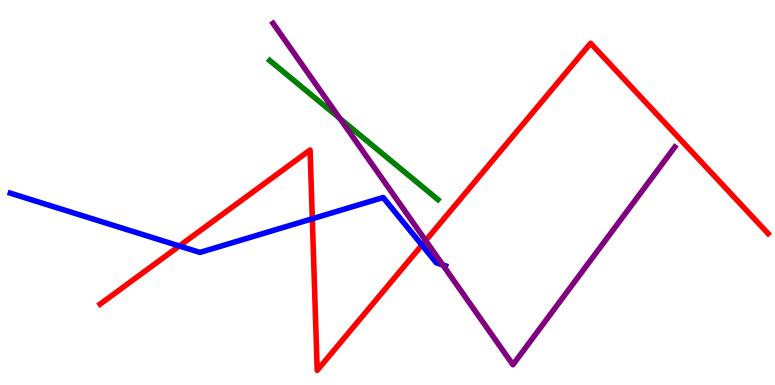[{'lines': ['blue', 'red'], 'intersections': [{'x': 2.31, 'y': 3.61}, {'x': 4.03, 'y': 4.32}, {'x': 5.44, 'y': 3.63}]}, {'lines': ['green', 'red'], 'intersections': []}, {'lines': ['purple', 'red'], 'intersections': [{'x': 5.49, 'y': 3.75}]}, {'lines': ['blue', 'green'], 'intersections': []}, {'lines': ['blue', 'purple'], 'intersections': [{'x': 5.71, 'y': 3.12}]}, {'lines': ['green', 'purple'], 'intersections': [{'x': 4.39, 'y': 6.92}]}]